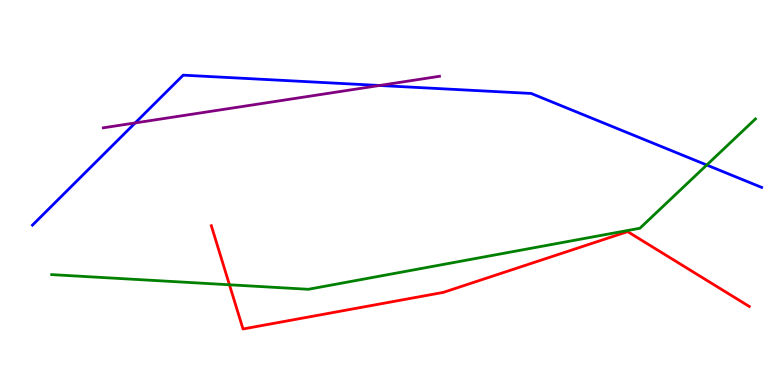[{'lines': ['blue', 'red'], 'intersections': []}, {'lines': ['green', 'red'], 'intersections': [{'x': 2.96, 'y': 2.6}]}, {'lines': ['purple', 'red'], 'intersections': []}, {'lines': ['blue', 'green'], 'intersections': [{'x': 9.12, 'y': 5.71}]}, {'lines': ['blue', 'purple'], 'intersections': [{'x': 1.74, 'y': 6.81}, {'x': 4.9, 'y': 7.78}]}, {'lines': ['green', 'purple'], 'intersections': []}]